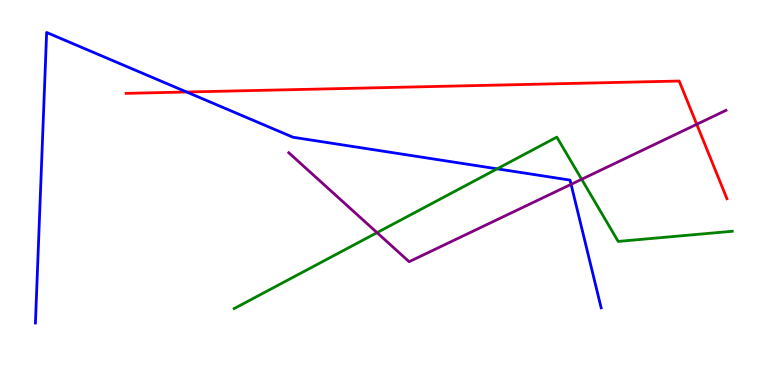[{'lines': ['blue', 'red'], 'intersections': [{'x': 2.41, 'y': 7.61}]}, {'lines': ['green', 'red'], 'intersections': []}, {'lines': ['purple', 'red'], 'intersections': [{'x': 8.99, 'y': 6.77}]}, {'lines': ['blue', 'green'], 'intersections': [{'x': 6.41, 'y': 5.61}]}, {'lines': ['blue', 'purple'], 'intersections': [{'x': 7.37, 'y': 5.21}]}, {'lines': ['green', 'purple'], 'intersections': [{'x': 4.86, 'y': 3.96}, {'x': 7.51, 'y': 5.34}]}]